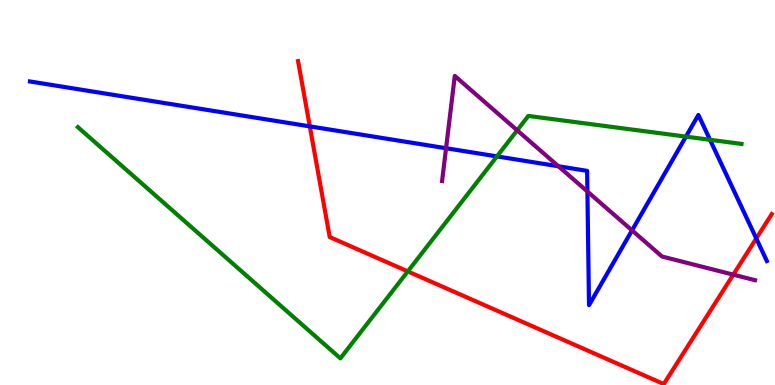[{'lines': ['blue', 'red'], 'intersections': [{'x': 4.0, 'y': 6.72}, {'x': 9.76, 'y': 3.81}]}, {'lines': ['green', 'red'], 'intersections': [{'x': 5.26, 'y': 2.95}]}, {'lines': ['purple', 'red'], 'intersections': [{'x': 9.46, 'y': 2.87}]}, {'lines': ['blue', 'green'], 'intersections': [{'x': 6.41, 'y': 5.94}, {'x': 8.85, 'y': 6.45}, {'x': 9.16, 'y': 6.37}]}, {'lines': ['blue', 'purple'], 'intersections': [{'x': 5.76, 'y': 6.15}, {'x': 7.21, 'y': 5.68}, {'x': 7.58, 'y': 5.03}, {'x': 8.16, 'y': 4.02}]}, {'lines': ['green', 'purple'], 'intersections': [{'x': 6.67, 'y': 6.62}]}]